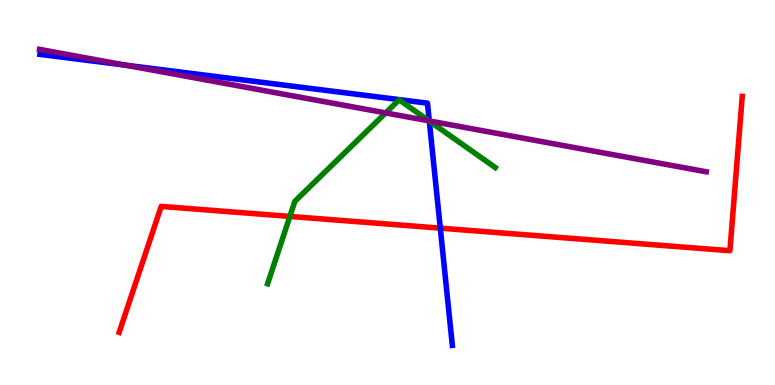[{'lines': ['blue', 'red'], 'intersections': [{'x': 5.68, 'y': 4.07}]}, {'lines': ['green', 'red'], 'intersections': [{'x': 3.74, 'y': 4.38}]}, {'lines': ['purple', 'red'], 'intersections': []}, {'lines': ['blue', 'green'], 'intersections': [{'x': 5.54, 'y': 6.86}]}, {'lines': ['blue', 'purple'], 'intersections': [{'x': 1.62, 'y': 8.31}, {'x': 5.54, 'y': 6.86}]}, {'lines': ['green', 'purple'], 'intersections': [{'x': 4.98, 'y': 7.07}, {'x': 5.54, 'y': 6.86}]}]